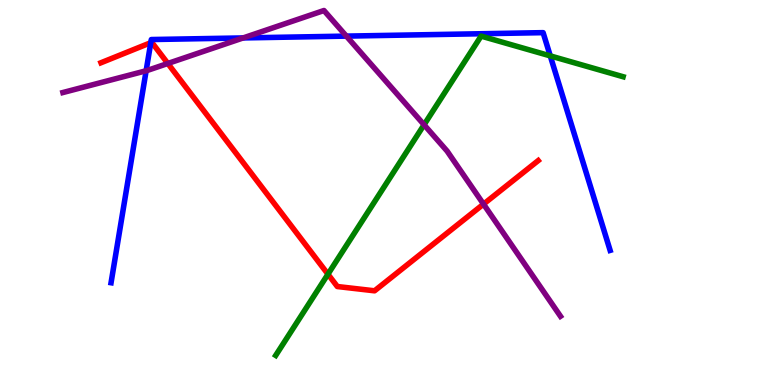[{'lines': ['blue', 'red'], 'intersections': [{'x': 1.95, 'y': 8.89}]}, {'lines': ['green', 'red'], 'intersections': [{'x': 4.23, 'y': 2.88}]}, {'lines': ['purple', 'red'], 'intersections': [{'x': 2.17, 'y': 8.35}, {'x': 6.24, 'y': 4.7}]}, {'lines': ['blue', 'green'], 'intersections': [{'x': 7.1, 'y': 8.55}]}, {'lines': ['blue', 'purple'], 'intersections': [{'x': 1.89, 'y': 8.16}, {'x': 3.14, 'y': 9.01}, {'x': 4.47, 'y': 9.06}]}, {'lines': ['green', 'purple'], 'intersections': [{'x': 5.47, 'y': 6.76}]}]